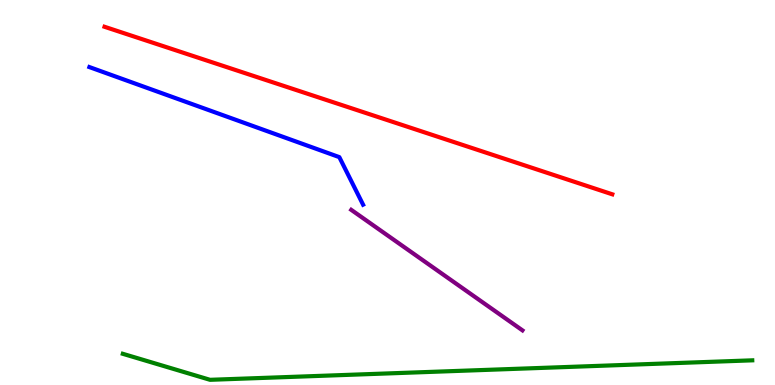[{'lines': ['blue', 'red'], 'intersections': []}, {'lines': ['green', 'red'], 'intersections': []}, {'lines': ['purple', 'red'], 'intersections': []}, {'lines': ['blue', 'green'], 'intersections': []}, {'lines': ['blue', 'purple'], 'intersections': []}, {'lines': ['green', 'purple'], 'intersections': []}]